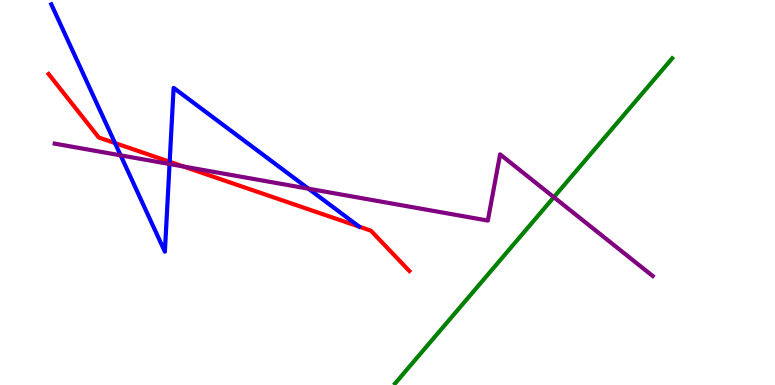[{'lines': ['blue', 'red'], 'intersections': [{'x': 1.48, 'y': 6.28}, {'x': 2.19, 'y': 5.8}]}, {'lines': ['green', 'red'], 'intersections': []}, {'lines': ['purple', 'red'], 'intersections': [{'x': 2.37, 'y': 5.67}]}, {'lines': ['blue', 'green'], 'intersections': []}, {'lines': ['blue', 'purple'], 'intersections': [{'x': 1.56, 'y': 5.97}, {'x': 2.19, 'y': 5.74}, {'x': 3.98, 'y': 5.1}]}, {'lines': ['green', 'purple'], 'intersections': [{'x': 7.15, 'y': 4.88}]}]